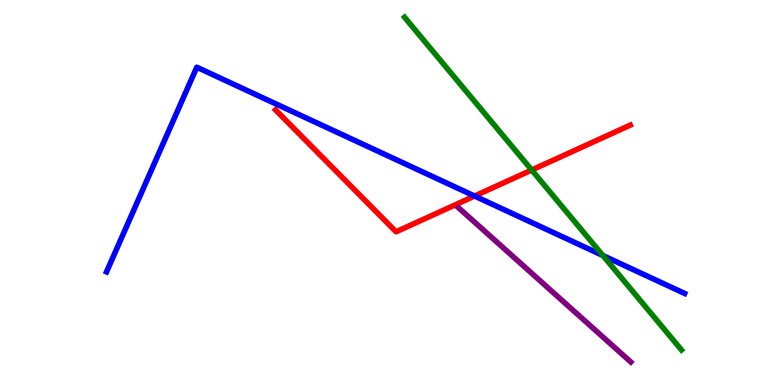[{'lines': ['blue', 'red'], 'intersections': [{'x': 6.12, 'y': 4.91}]}, {'lines': ['green', 'red'], 'intersections': [{'x': 6.86, 'y': 5.58}]}, {'lines': ['purple', 'red'], 'intersections': []}, {'lines': ['blue', 'green'], 'intersections': [{'x': 7.78, 'y': 3.36}]}, {'lines': ['blue', 'purple'], 'intersections': []}, {'lines': ['green', 'purple'], 'intersections': []}]